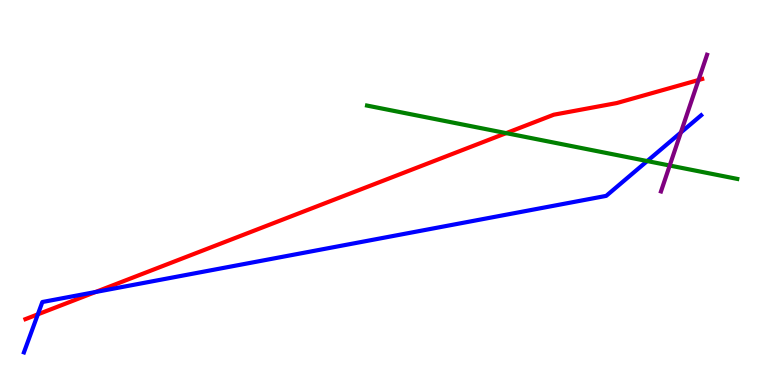[{'lines': ['blue', 'red'], 'intersections': [{'x': 0.488, 'y': 1.84}, {'x': 1.23, 'y': 2.42}]}, {'lines': ['green', 'red'], 'intersections': [{'x': 6.53, 'y': 6.54}]}, {'lines': ['purple', 'red'], 'intersections': [{'x': 9.01, 'y': 7.92}]}, {'lines': ['blue', 'green'], 'intersections': [{'x': 8.35, 'y': 5.82}]}, {'lines': ['blue', 'purple'], 'intersections': [{'x': 8.79, 'y': 6.56}]}, {'lines': ['green', 'purple'], 'intersections': [{'x': 8.64, 'y': 5.7}]}]